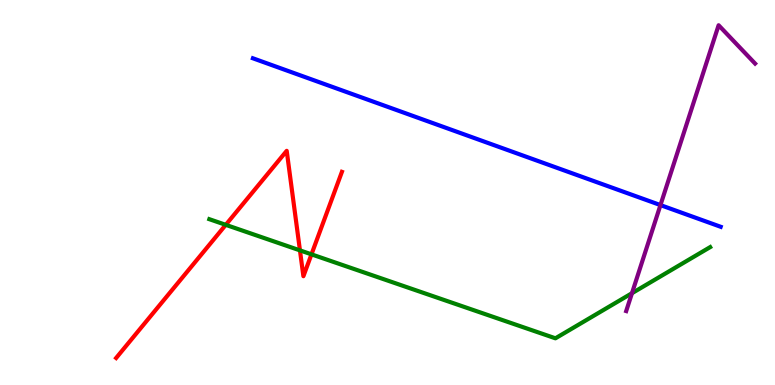[{'lines': ['blue', 'red'], 'intersections': []}, {'lines': ['green', 'red'], 'intersections': [{'x': 2.91, 'y': 4.16}, {'x': 3.87, 'y': 3.5}, {'x': 4.02, 'y': 3.39}]}, {'lines': ['purple', 'red'], 'intersections': []}, {'lines': ['blue', 'green'], 'intersections': []}, {'lines': ['blue', 'purple'], 'intersections': [{'x': 8.52, 'y': 4.67}]}, {'lines': ['green', 'purple'], 'intersections': [{'x': 8.15, 'y': 2.38}]}]